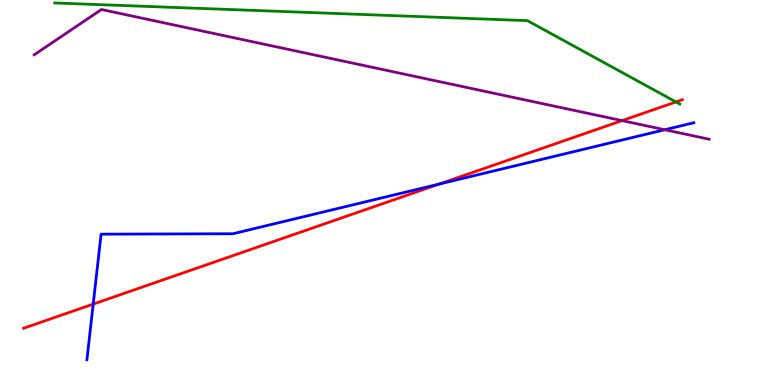[{'lines': ['blue', 'red'], 'intersections': [{'x': 1.2, 'y': 2.1}, {'x': 5.67, 'y': 5.22}]}, {'lines': ['green', 'red'], 'intersections': [{'x': 8.72, 'y': 7.35}]}, {'lines': ['purple', 'red'], 'intersections': [{'x': 8.03, 'y': 6.87}]}, {'lines': ['blue', 'green'], 'intersections': []}, {'lines': ['blue', 'purple'], 'intersections': [{'x': 8.58, 'y': 6.63}]}, {'lines': ['green', 'purple'], 'intersections': []}]